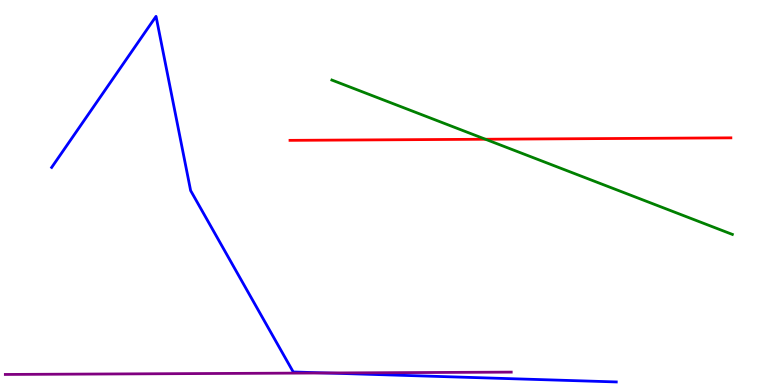[{'lines': ['blue', 'red'], 'intersections': []}, {'lines': ['green', 'red'], 'intersections': [{'x': 6.26, 'y': 6.38}]}, {'lines': ['purple', 'red'], 'intersections': []}, {'lines': ['blue', 'green'], 'intersections': []}, {'lines': ['blue', 'purple'], 'intersections': [{'x': 4.21, 'y': 0.312}]}, {'lines': ['green', 'purple'], 'intersections': []}]